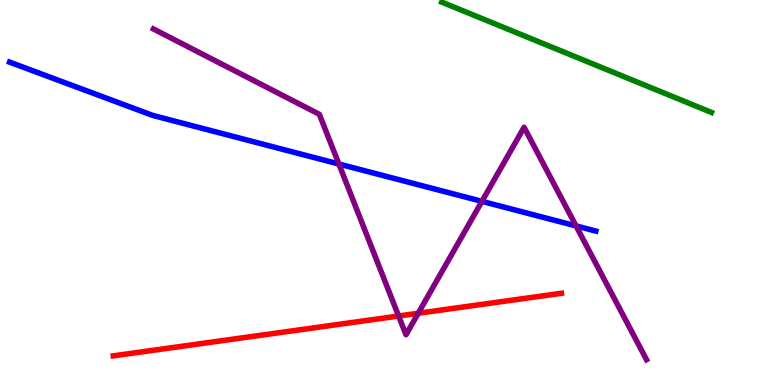[{'lines': ['blue', 'red'], 'intersections': []}, {'lines': ['green', 'red'], 'intersections': []}, {'lines': ['purple', 'red'], 'intersections': [{'x': 5.14, 'y': 1.79}, {'x': 5.4, 'y': 1.86}]}, {'lines': ['blue', 'green'], 'intersections': []}, {'lines': ['blue', 'purple'], 'intersections': [{'x': 4.37, 'y': 5.74}, {'x': 6.22, 'y': 4.77}, {'x': 7.43, 'y': 4.13}]}, {'lines': ['green', 'purple'], 'intersections': []}]